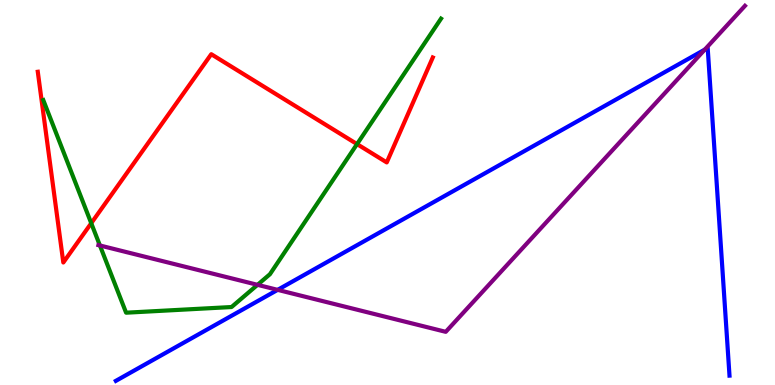[{'lines': ['blue', 'red'], 'intersections': []}, {'lines': ['green', 'red'], 'intersections': [{'x': 1.18, 'y': 4.2}, {'x': 4.61, 'y': 6.26}]}, {'lines': ['purple', 'red'], 'intersections': []}, {'lines': ['blue', 'green'], 'intersections': []}, {'lines': ['blue', 'purple'], 'intersections': [{'x': 3.58, 'y': 2.47}, {'x': 9.09, 'y': 8.71}]}, {'lines': ['green', 'purple'], 'intersections': [{'x': 1.29, 'y': 3.62}, {'x': 3.32, 'y': 2.6}]}]